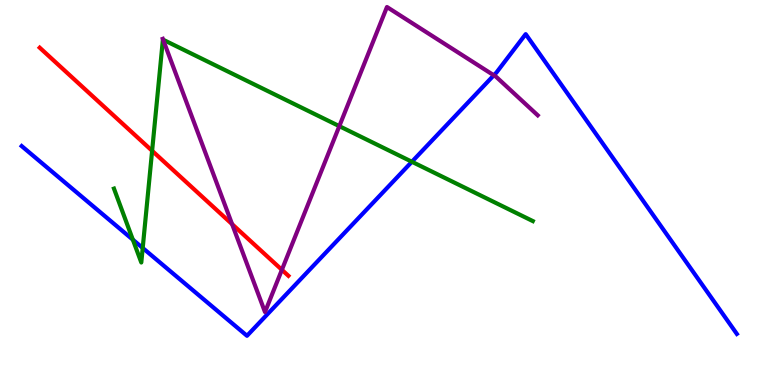[{'lines': ['blue', 'red'], 'intersections': []}, {'lines': ['green', 'red'], 'intersections': [{'x': 1.96, 'y': 6.08}]}, {'lines': ['purple', 'red'], 'intersections': [{'x': 2.99, 'y': 4.18}, {'x': 3.64, 'y': 2.99}]}, {'lines': ['blue', 'green'], 'intersections': [{'x': 1.71, 'y': 3.77}, {'x': 1.84, 'y': 3.56}, {'x': 5.31, 'y': 5.8}]}, {'lines': ['blue', 'purple'], 'intersections': [{'x': 6.37, 'y': 8.04}]}, {'lines': ['green', 'purple'], 'intersections': [{'x': 2.1, 'y': 8.97}, {'x': 4.38, 'y': 6.72}]}]